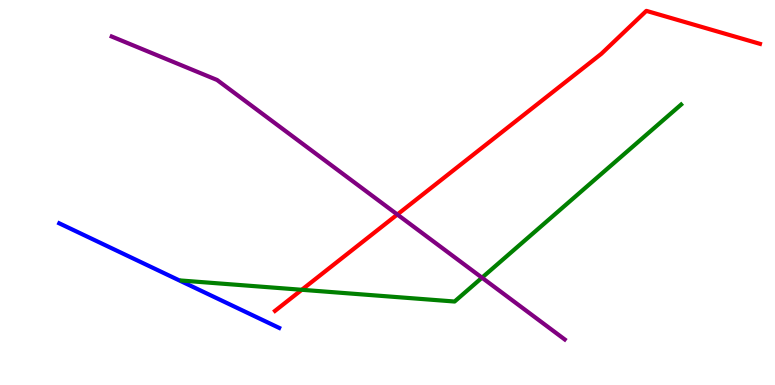[{'lines': ['blue', 'red'], 'intersections': []}, {'lines': ['green', 'red'], 'intersections': [{'x': 3.89, 'y': 2.47}]}, {'lines': ['purple', 'red'], 'intersections': [{'x': 5.13, 'y': 4.43}]}, {'lines': ['blue', 'green'], 'intersections': []}, {'lines': ['blue', 'purple'], 'intersections': []}, {'lines': ['green', 'purple'], 'intersections': [{'x': 6.22, 'y': 2.79}]}]